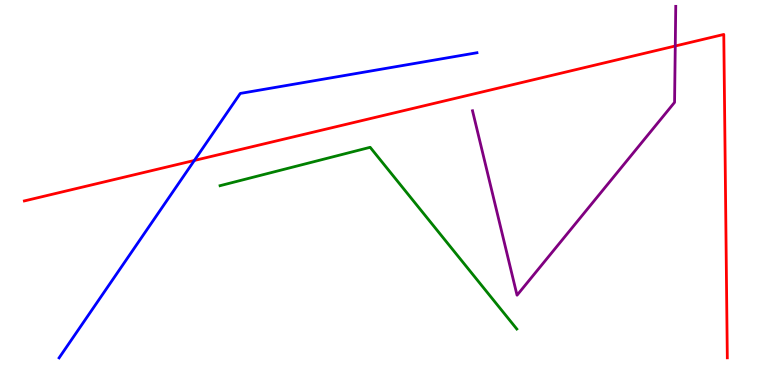[{'lines': ['blue', 'red'], 'intersections': [{'x': 2.51, 'y': 5.83}]}, {'lines': ['green', 'red'], 'intersections': []}, {'lines': ['purple', 'red'], 'intersections': [{'x': 8.71, 'y': 8.81}]}, {'lines': ['blue', 'green'], 'intersections': []}, {'lines': ['blue', 'purple'], 'intersections': []}, {'lines': ['green', 'purple'], 'intersections': []}]